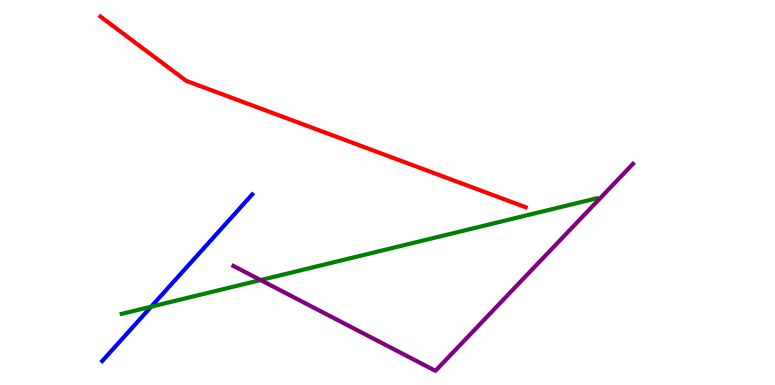[{'lines': ['blue', 'red'], 'intersections': []}, {'lines': ['green', 'red'], 'intersections': []}, {'lines': ['purple', 'red'], 'intersections': []}, {'lines': ['blue', 'green'], 'intersections': [{'x': 1.95, 'y': 2.03}]}, {'lines': ['blue', 'purple'], 'intersections': []}, {'lines': ['green', 'purple'], 'intersections': [{'x': 3.36, 'y': 2.73}]}]